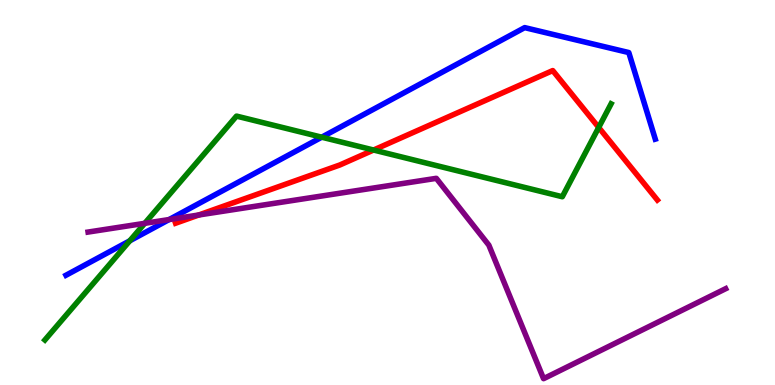[{'lines': ['blue', 'red'], 'intersections': []}, {'lines': ['green', 'red'], 'intersections': [{'x': 4.82, 'y': 6.1}, {'x': 7.73, 'y': 6.69}]}, {'lines': ['purple', 'red'], 'intersections': [{'x': 2.57, 'y': 4.42}]}, {'lines': ['blue', 'green'], 'intersections': [{'x': 1.67, 'y': 3.75}, {'x': 4.15, 'y': 6.44}]}, {'lines': ['blue', 'purple'], 'intersections': [{'x': 2.18, 'y': 4.3}]}, {'lines': ['green', 'purple'], 'intersections': [{'x': 1.87, 'y': 4.2}]}]